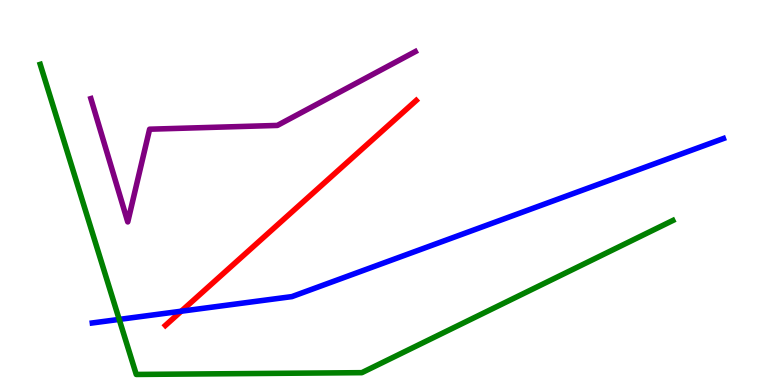[{'lines': ['blue', 'red'], 'intersections': [{'x': 2.34, 'y': 1.92}]}, {'lines': ['green', 'red'], 'intersections': []}, {'lines': ['purple', 'red'], 'intersections': []}, {'lines': ['blue', 'green'], 'intersections': [{'x': 1.54, 'y': 1.7}]}, {'lines': ['blue', 'purple'], 'intersections': []}, {'lines': ['green', 'purple'], 'intersections': []}]